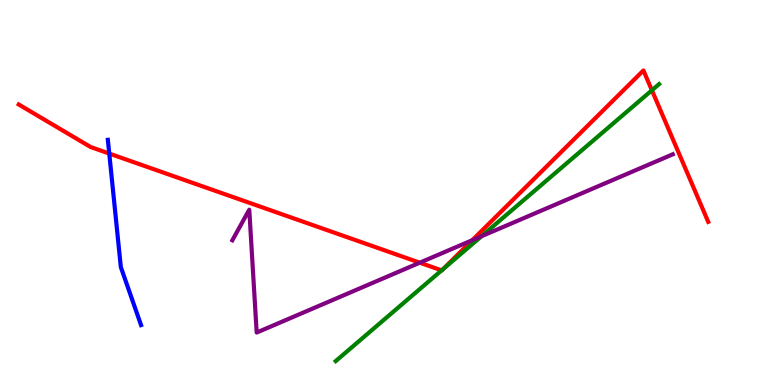[{'lines': ['blue', 'red'], 'intersections': [{'x': 1.41, 'y': 6.01}]}, {'lines': ['green', 'red'], 'intersections': [{'x': 5.7, 'y': 2.98}, {'x': 5.72, 'y': 3.01}, {'x': 8.41, 'y': 7.66}]}, {'lines': ['purple', 'red'], 'intersections': [{'x': 5.42, 'y': 3.18}, {'x': 6.09, 'y': 3.76}]}, {'lines': ['blue', 'green'], 'intersections': []}, {'lines': ['blue', 'purple'], 'intersections': []}, {'lines': ['green', 'purple'], 'intersections': [{'x': 6.21, 'y': 3.86}]}]